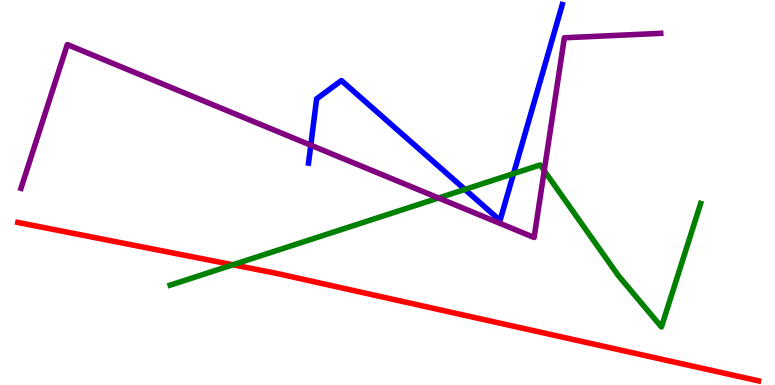[{'lines': ['blue', 'red'], 'intersections': []}, {'lines': ['green', 'red'], 'intersections': [{'x': 3.01, 'y': 3.12}]}, {'lines': ['purple', 'red'], 'intersections': []}, {'lines': ['blue', 'green'], 'intersections': [{'x': 6.0, 'y': 5.08}, {'x': 6.63, 'y': 5.49}]}, {'lines': ['blue', 'purple'], 'intersections': [{'x': 4.01, 'y': 6.23}]}, {'lines': ['green', 'purple'], 'intersections': [{'x': 5.66, 'y': 4.86}, {'x': 7.02, 'y': 5.57}]}]